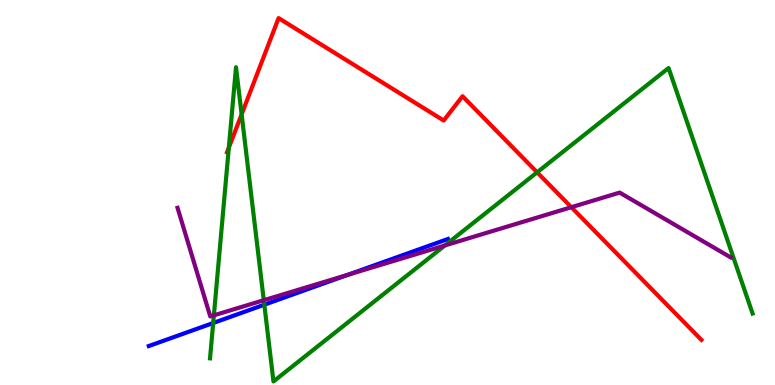[{'lines': ['blue', 'red'], 'intersections': []}, {'lines': ['green', 'red'], 'intersections': [{'x': 2.95, 'y': 6.17}, {'x': 3.12, 'y': 7.03}, {'x': 6.93, 'y': 5.52}]}, {'lines': ['purple', 'red'], 'intersections': [{'x': 7.37, 'y': 4.62}]}, {'lines': ['blue', 'green'], 'intersections': [{'x': 2.75, 'y': 1.61}, {'x': 3.41, 'y': 2.09}]}, {'lines': ['blue', 'purple'], 'intersections': [{'x': 4.49, 'y': 2.86}]}, {'lines': ['green', 'purple'], 'intersections': [{'x': 2.76, 'y': 1.81}, {'x': 3.4, 'y': 2.2}, {'x': 5.74, 'y': 3.62}]}]